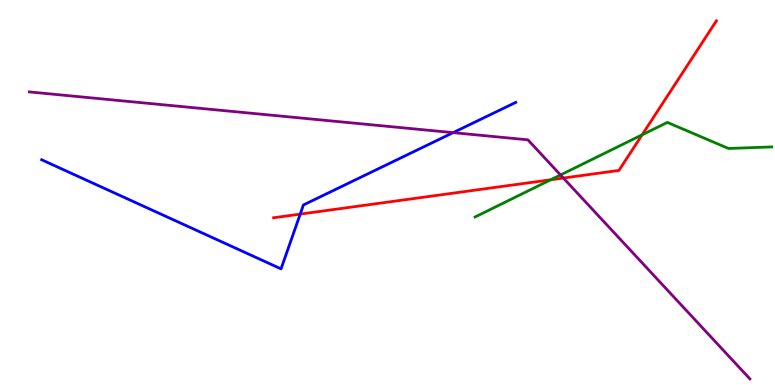[{'lines': ['blue', 'red'], 'intersections': [{'x': 3.87, 'y': 4.44}]}, {'lines': ['green', 'red'], 'intersections': [{'x': 7.11, 'y': 5.33}, {'x': 8.29, 'y': 6.5}]}, {'lines': ['purple', 'red'], 'intersections': [{'x': 7.27, 'y': 5.38}]}, {'lines': ['blue', 'green'], 'intersections': []}, {'lines': ['blue', 'purple'], 'intersections': [{'x': 5.85, 'y': 6.55}]}, {'lines': ['green', 'purple'], 'intersections': [{'x': 7.23, 'y': 5.46}]}]